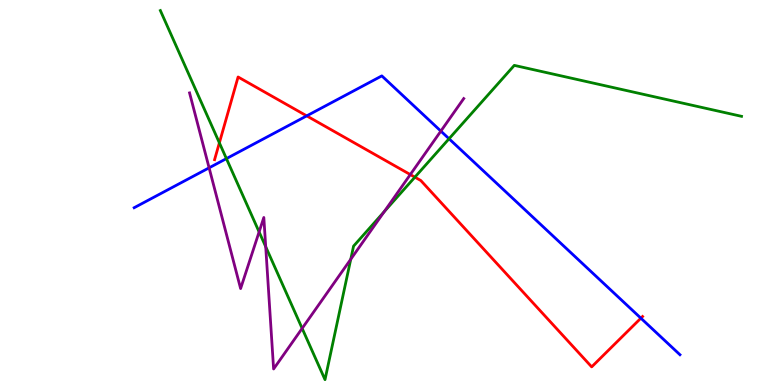[{'lines': ['blue', 'red'], 'intersections': [{'x': 3.96, 'y': 6.99}, {'x': 8.27, 'y': 1.74}]}, {'lines': ['green', 'red'], 'intersections': [{'x': 2.83, 'y': 6.29}, {'x': 5.35, 'y': 5.4}]}, {'lines': ['purple', 'red'], 'intersections': [{'x': 5.29, 'y': 5.47}]}, {'lines': ['blue', 'green'], 'intersections': [{'x': 2.92, 'y': 5.88}, {'x': 5.79, 'y': 6.4}]}, {'lines': ['blue', 'purple'], 'intersections': [{'x': 2.7, 'y': 5.64}, {'x': 5.69, 'y': 6.59}]}, {'lines': ['green', 'purple'], 'intersections': [{'x': 3.34, 'y': 3.98}, {'x': 3.43, 'y': 3.59}, {'x': 3.9, 'y': 1.47}, {'x': 4.53, 'y': 3.27}, {'x': 4.96, 'y': 4.5}]}]